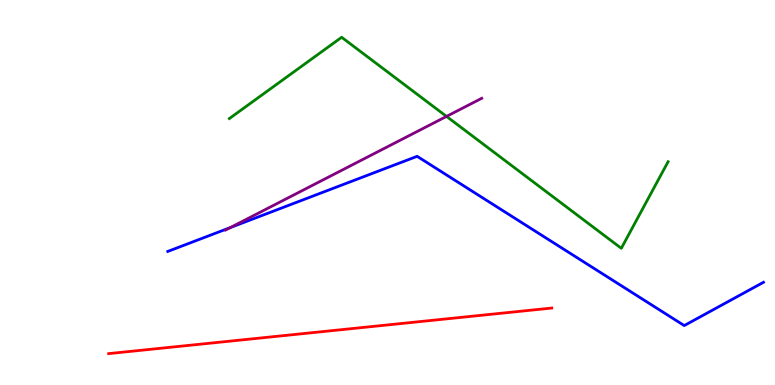[{'lines': ['blue', 'red'], 'intersections': []}, {'lines': ['green', 'red'], 'intersections': []}, {'lines': ['purple', 'red'], 'intersections': []}, {'lines': ['blue', 'green'], 'intersections': []}, {'lines': ['blue', 'purple'], 'intersections': [{'x': 2.97, 'y': 4.09}]}, {'lines': ['green', 'purple'], 'intersections': [{'x': 5.76, 'y': 6.98}]}]